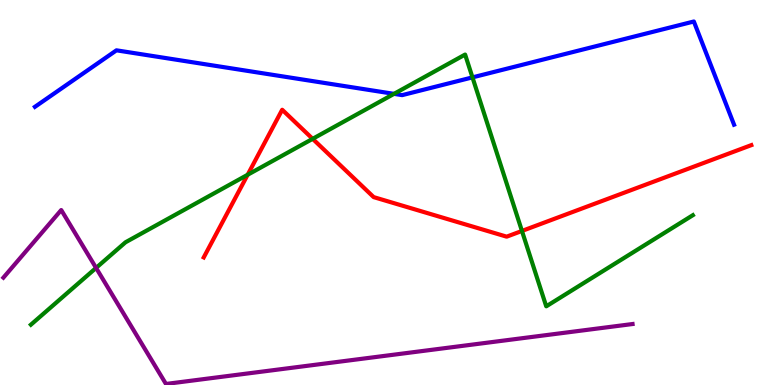[{'lines': ['blue', 'red'], 'intersections': []}, {'lines': ['green', 'red'], 'intersections': [{'x': 3.2, 'y': 5.46}, {'x': 4.03, 'y': 6.39}, {'x': 6.73, 'y': 4.0}]}, {'lines': ['purple', 'red'], 'intersections': []}, {'lines': ['blue', 'green'], 'intersections': [{'x': 5.08, 'y': 7.56}, {'x': 6.1, 'y': 7.99}]}, {'lines': ['blue', 'purple'], 'intersections': []}, {'lines': ['green', 'purple'], 'intersections': [{'x': 1.24, 'y': 3.04}]}]